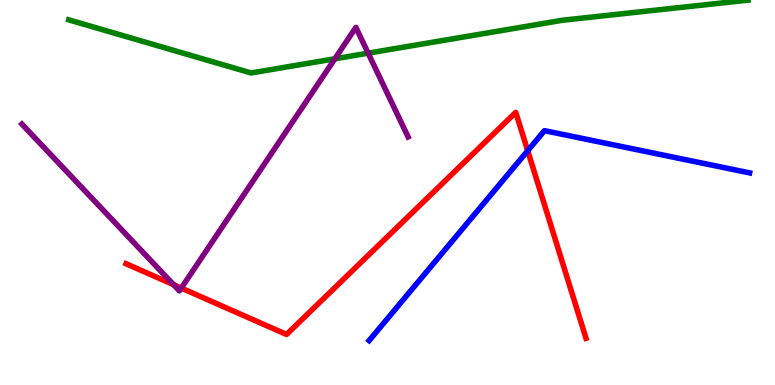[{'lines': ['blue', 'red'], 'intersections': [{'x': 6.81, 'y': 6.08}]}, {'lines': ['green', 'red'], 'intersections': []}, {'lines': ['purple', 'red'], 'intersections': [{'x': 2.24, 'y': 2.61}, {'x': 2.34, 'y': 2.52}]}, {'lines': ['blue', 'green'], 'intersections': []}, {'lines': ['blue', 'purple'], 'intersections': []}, {'lines': ['green', 'purple'], 'intersections': [{'x': 4.32, 'y': 8.47}, {'x': 4.75, 'y': 8.62}]}]